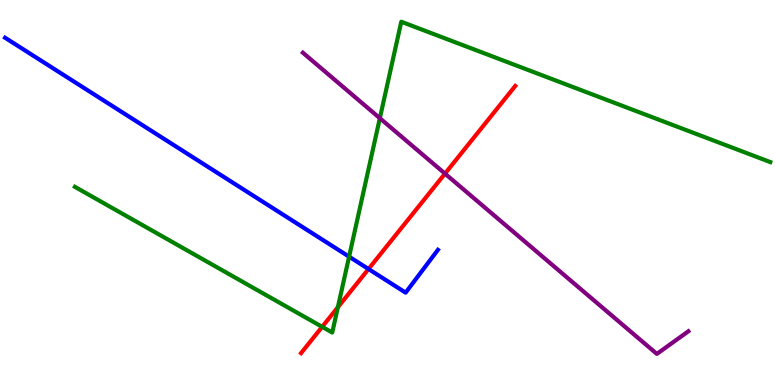[{'lines': ['blue', 'red'], 'intersections': [{'x': 4.75, 'y': 3.01}]}, {'lines': ['green', 'red'], 'intersections': [{'x': 4.16, 'y': 1.51}, {'x': 4.36, 'y': 2.02}]}, {'lines': ['purple', 'red'], 'intersections': [{'x': 5.74, 'y': 5.49}]}, {'lines': ['blue', 'green'], 'intersections': [{'x': 4.5, 'y': 3.33}]}, {'lines': ['blue', 'purple'], 'intersections': []}, {'lines': ['green', 'purple'], 'intersections': [{'x': 4.9, 'y': 6.93}]}]